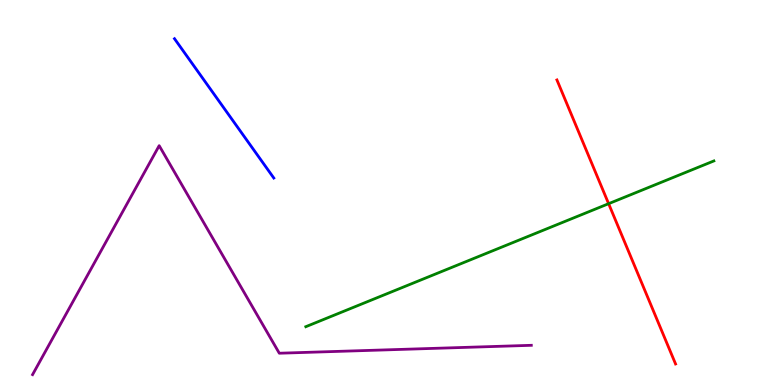[{'lines': ['blue', 'red'], 'intersections': []}, {'lines': ['green', 'red'], 'intersections': [{'x': 7.85, 'y': 4.71}]}, {'lines': ['purple', 'red'], 'intersections': []}, {'lines': ['blue', 'green'], 'intersections': []}, {'lines': ['blue', 'purple'], 'intersections': []}, {'lines': ['green', 'purple'], 'intersections': []}]